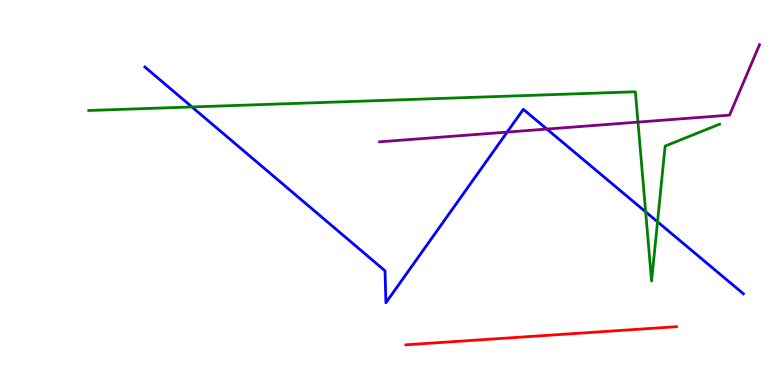[{'lines': ['blue', 'red'], 'intersections': []}, {'lines': ['green', 'red'], 'intersections': []}, {'lines': ['purple', 'red'], 'intersections': []}, {'lines': ['blue', 'green'], 'intersections': [{'x': 2.48, 'y': 7.22}, {'x': 8.33, 'y': 4.5}, {'x': 8.48, 'y': 4.24}]}, {'lines': ['blue', 'purple'], 'intersections': [{'x': 6.54, 'y': 6.57}, {'x': 7.06, 'y': 6.65}]}, {'lines': ['green', 'purple'], 'intersections': [{'x': 8.23, 'y': 6.83}]}]